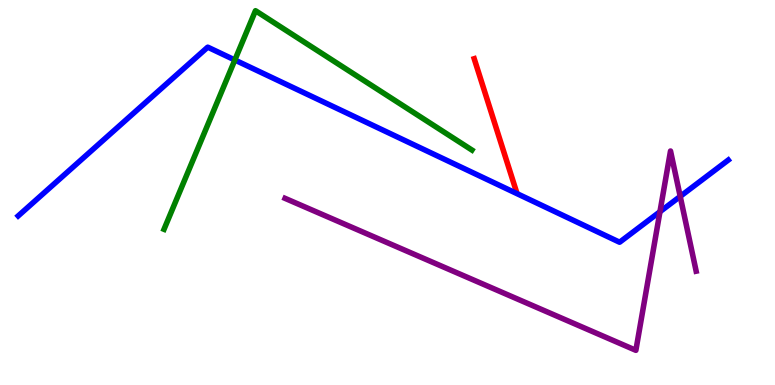[{'lines': ['blue', 'red'], 'intersections': []}, {'lines': ['green', 'red'], 'intersections': []}, {'lines': ['purple', 'red'], 'intersections': []}, {'lines': ['blue', 'green'], 'intersections': [{'x': 3.03, 'y': 8.44}]}, {'lines': ['blue', 'purple'], 'intersections': [{'x': 8.52, 'y': 4.5}, {'x': 8.78, 'y': 4.9}]}, {'lines': ['green', 'purple'], 'intersections': []}]